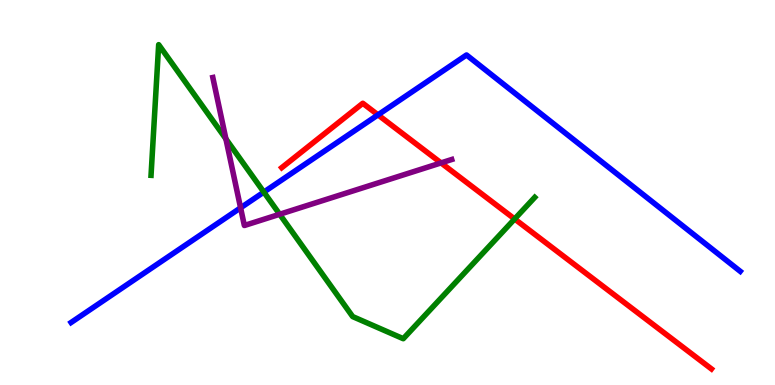[{'lines': ['blue', 'red'], 'intersections': [{'x': 4.88, 'y': 7.02}]}, {'lines': ['green', 'red'], 'intersections': [{'x': 6.64, 'y': 4.31}]}, {'lines': ['purple', 'red'], 'intersections': [{'x': 5.69, 'y': 5.77}]}, {'lines': ['blue', 'green'], 'intersections': [{'x': 3.4, 'y': 5.01}]}, {'lines': ['blue', 'purple'], 'intersections': [{'x': 3.1, 'y': 4.6}]}, {'lines': ['green', 'purple'], 'intersections': [{'x': 2.91, 'y': 6.39}, {'x': 3.61, 'y': 4.43}]}]